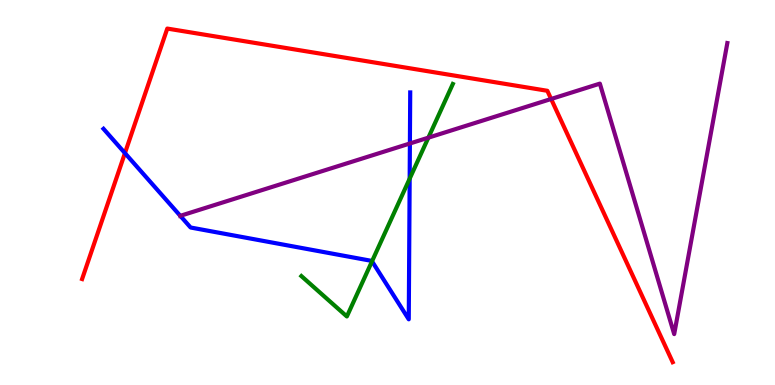[{'lines': ['blue', 'red'], 'intersections': [{'x': 1.61, 'y': 6.02}]}, {'lines': ['green', 'red'], 'intersections': []}, {'lines': ['purple', 'red'], 'intersections': [{'x': 7.11, 'y': 7.43}]}, {'lines': ['blue', 'green'], 'intersections': [{'x': 4.8, 'y': 3.21}, {'x': 5.29, 'y': 5.36}]}, {'lines': ['blue', 'purple'], 'intersections': [{'x': 2.33, 'y': 4.39}, {'x': 5.29, 'y': 6.27}]}, {'lines': ['green', 'purple'], 'intersections': [{'x': 5.53, 'y': 6.42}]}]